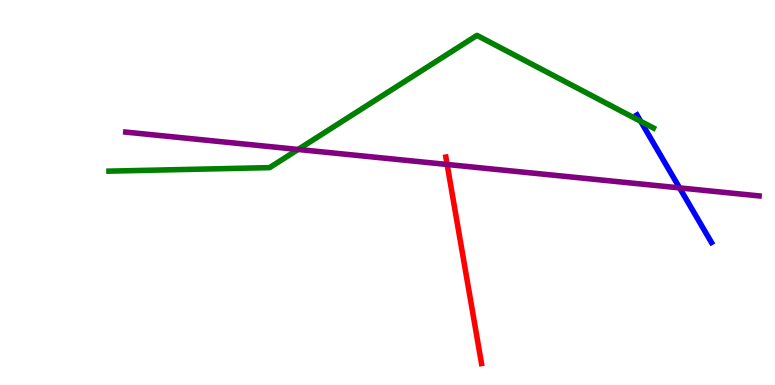[{'lines': ['blue', 'red'], 'intersections': []}, {'lines': ['green', 'red'], 'intersections': []}, {'lines': ['purple', 'red'], 'intersections': [{'x': 5.77, 'y': 5.73}]}, {'lines': ['blue', 'green'], 'intersections': [{'x': 8.27, 'y': 6.85}]}, {'lines': ['blue', 'purple'], 'intersections': [{'x': 8.77, 'y': 5.12}]}, {'lines': ['green', 'purple'], 'intersections': [{'x': 3.85, 'y': 6.12}]}]